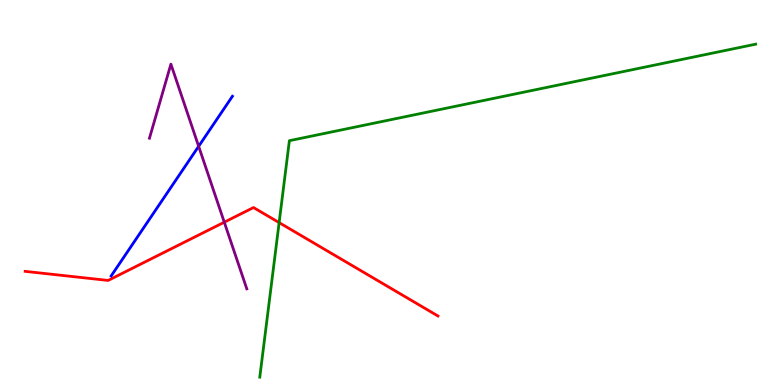[{'lines': ['blue', 'red'], 'intersections': []}, {'lines': ['green', 'red'], 'intersections': [{'x': 3.6, 'y': 4.22}]}, {'lines': ['purple', 'red'], 'intersections': [{'x': 2.89, 'y': 4.23}]}, {'lines': ['blue', 'green'], 'intersections': []}, {'lines': ['blue', 'purple'], 'intersections': [{'x': 2.56, 'y': 6.2}]}, {'lines': ['green', 'purple'], 'intersections': []}]